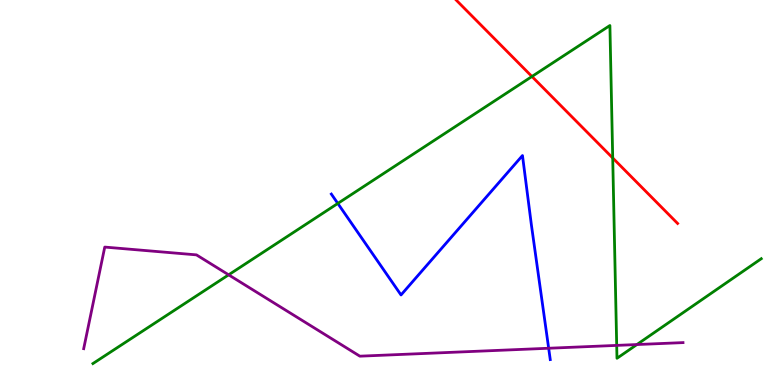[{'lines': ['blue', 'red'], 'intersections': []}, {'lines': ['green', 'red'], 'intersections': [{'x': 6.86, 'y': 8.01}, {'x': 7.91, 'y': 5.9}]}, {'lines': ['purple', 'red'], 'intersections': []}, {'lines': ['blue', 'green'], 'intersections': [{'x': 4.36, 'y': 4.72}]}, {'lines': ['blue', 'purple'], 'intersections': [{'x': 7.08, 'y': 0.955}]}, {'lines': ['green', 'purple'], 'intersections': [{'x': 2.95, 'y': 2.86}, {'x': 7.96, 'y': 1.03}, {'x': 8.22, 'y': 1.05}]}]